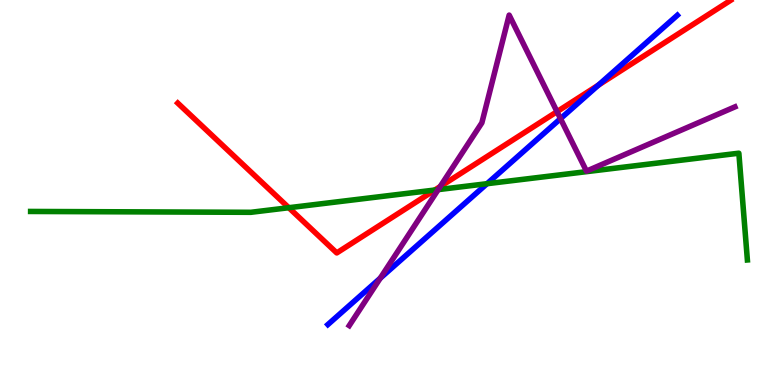[{'lines': ['blue', 'red'], 'intersections': [{'x': 7.72, 'y': 7.79}]}, {'lines': ['green', 'red'], 'intersections': [{'x': 3.73, 'y': 4.6}, {'x': 5.61, 'y': 5.06}]}, {'lines': ['purple', 'red'], 'intersections': [{'x': 5.68, 'y': 5.15}, {'x': 7.19, 'y': 7.1}]}, {'lines': ['blue', 'green'], 'intersections': [{'x': 6.28, 'y': 5.23}]}, {'lines': ['blue', 'purple'], 'intersections': [{'x': 4.91, 'y': 2.77}, {'x': 7.23, 'y': 6.92}]}, {'lines': ['green', 'purple'], 'intersections': [{'x': 5.65, 'y': 5.07}]}]